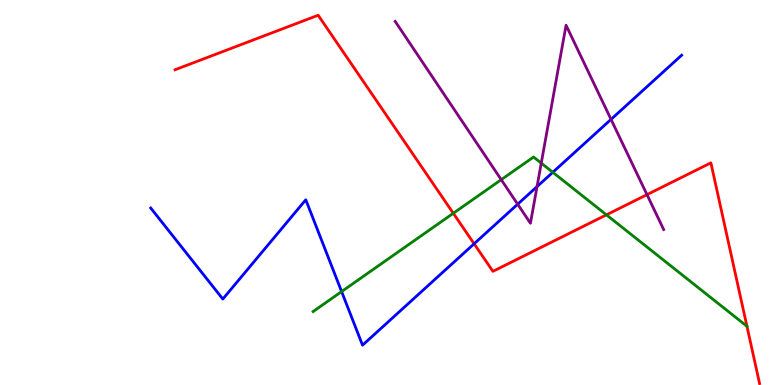[{'lines': ['blue', 'red'], 'intersections': [{'x': 6.12, 'y': 3.67}]}, {'lines': ['green', 'red'], 'intersections': [{'x': 5.85, 'y': 4.46}, {'x': 7.82, 'y': 4.42}, {'x': 9.64, 'y': 1.53}]}, {'lines': ['purple', 'red'], 'intersections': [{'x': 8.35, 'y': 4.94}]}, {'lines': ['blue', 'green'], 'intersections': [{'x': 4.41, 'y': 2.43}, {'x': 7.13, 'y': 5.52}]}, {'lines': ['blue', 'purple'], 'intersections': [{'x': 6.68, 'y': 4.7}, {'x': 6.93, 'y': 5.15}, {'x': 7.88, 'y': 6.9}]}, {'lines': ['green', 'purple'], 'intersections': [{'x': 6.47, 'y': 5.33}, {'x': 6.98, 'y': 5.76}]}]